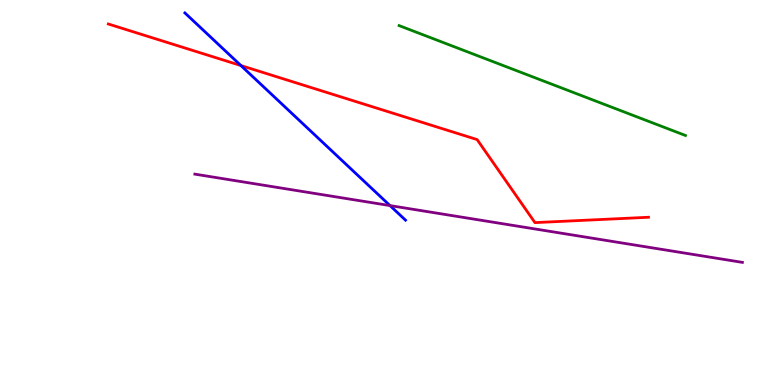[{'lines': ['blue', 'red'], 'intersections': [{'x': 3.11, 'y': 8.3}]}, {'lines': ['green', 'red'], 'intersections': []}, {'lines': ['purple', 'red'], 'intersections': []}, {'lines': ['blue', 'green'], 'intersections': []}, {'lines': ['blue', 'purple'], 'intersections': [{'x': 5.03, 'y': 4.66}]}, {'lines': ['green', 'purple'], 'intersections': []}]